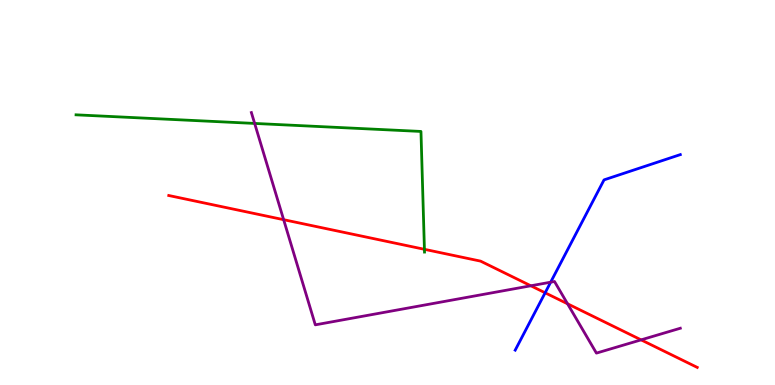[{'lines': ['blue', 'red'], 'intersections': [{'x': 7.03, 'y': 2.39}]}, {'lines': ['green', 'red'], 'intersections': [{'x': 5.48, 'y': 3.52}]}, {'lines': ['purple', 'red'], 'intersections': [{'x': 3.66, 'y': 4.29}, {'x': 6.85, 'y': 2.58}, {'x': 7.32, 'y': 2.11}, {'x': 8.27, 'y': 1.17}]}, {'lines': ['blue', 'green'], 'intersections': []}, {'lines': ['blue', 'purple'], 'intersections': [{'x': 7.11, 'y': 2.67}]}, {'lines': ['green', 'purple'], 'intersections': [{'x': 3.29, 'y': 6.79}]}]